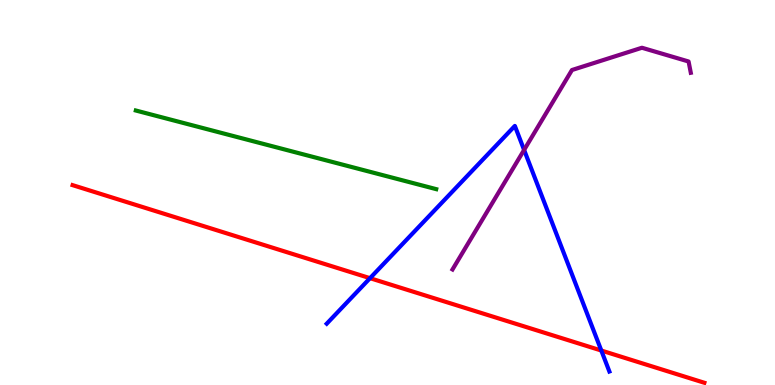[{'lines': ['blue', 'red'], 'intersections': [{'x': 4.77, 'y': 2.77}, {'x': 7.76, 'y': 0.895}]}, {'lines': ['green', 'red'], 'intersections': []}, {'lines': ['purple', 'red'], 'intersections': []}, {'lines': ['blue', 'green'], 'intersections': []}, {'lines': ['blue', 'purple'], 'intersections': [{'x': 6.76, 'y': 6.11}]}, {'lines': ['green', 'purple'], 'intersections': []}]